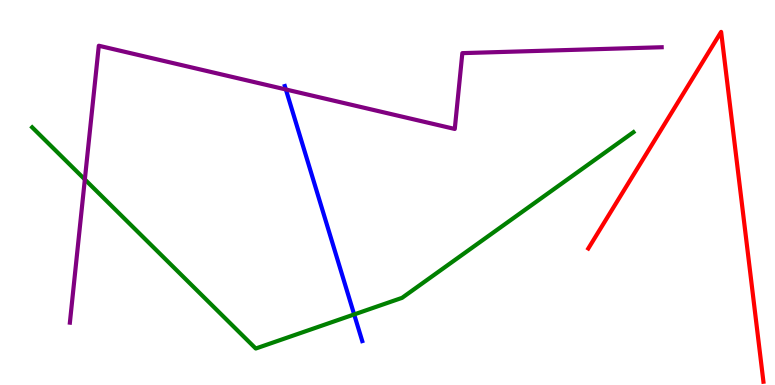[{'lines': ['blue', 'red'], 'intersections': []}, {'lines': ['green', 'red'], 'intersections': []}, {'lines': ['purple', 'red'], 'intersections': []}, {'lines': ['blue', 'green'], 'intersections': [{'x': 4.57, 'y': 1.83}]}, {'lines': ['blue', 'purple'], 'intersections': [{'x': 3.69, 'y': 7.68}]}, {'lines': ['green', 'purple'], 'intersections': [{'x': 1.09, 'y': 5.34}]}]